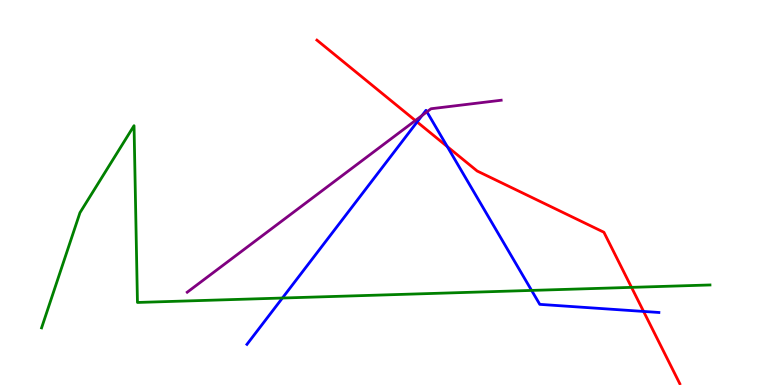[{'lines': ['blue', 'red'], 'intersections': [{'x': 5.38, 'y': 6.83}, {'x': 5.77, 'y': 6.19}, {'x': 8.3, 'y': 1.91}]}, {'lines': ['green', 'red'], 'intersections': [{'x': 8.15, 'y': 2.54}]}, {'lines': ['purple', 'red'], 'intersections': [{'x': 5.36, 'y': 6.87}]}, {'lines': ['blue', 'green'], 'intersections': [{'x': 3.64, 'y': 2.26}, {'x': 6.86, 'y': 2.46}]}, {'lines': ['blue', 'purple'], 'intersections': [{'x': 5.45, 'y': 7.0}, {'x': 5.51, 'y': 7.1}]}, {'lines': ['green', 'purple'], 'intersections': []}]